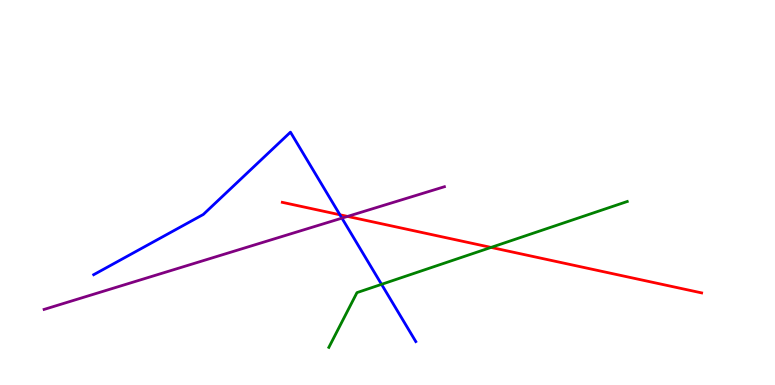[{'lines': ['blue', 'red'], 'intersections': [{'x': 4.39, 'y': 4.42}]}, {'lines': ['green', 'red'], 'intersections': [{'x': 6.34, 'y': 3.57}]}, {'lines': ['purple', 'red'], 'intersections': [{'x': 4.48, 'y': 4.38}]}, {'lines': ['blue', 'green'], 'intersections': [{'x': 4.92, 'y': 2.61}]}, {'lines': ['blue', 'purple'], 'intersections': [{'x': 4.41, 'y': 4.33}]}, {'lines': ['green', 'purple'], 'intersections': []}]